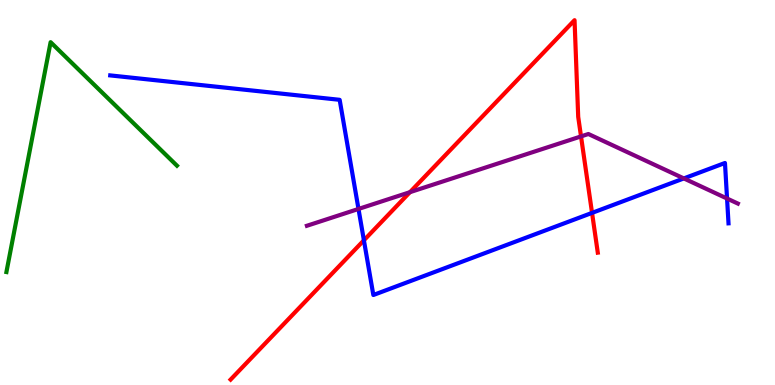[{'lines': ['blue', 'red'], 'intersections': [{'x': 4.7, 'y': 3.76}, {'x': 7.64, 'y': 4.47}]}, {'lines': ['green', 'red'], 'intersections': []}, {'lines': ['purple', 'red'], 'intersections': [{'x': 5.29, 'y': 5.01}, {'x': 7.5, 'y': 6.46}]}, {'lines': ['blue', 'green'], 'intersections': []}, {'lines': ['blue', 'purple'], 'intersections': [{'x': 4.63, 'y': 4.57}, {'x': 8.82, 'y': 5.37}, {'x': 9.38, 'y': 4.84}]}, {'lines': ['green', 'purple'], 'intersections': []}]